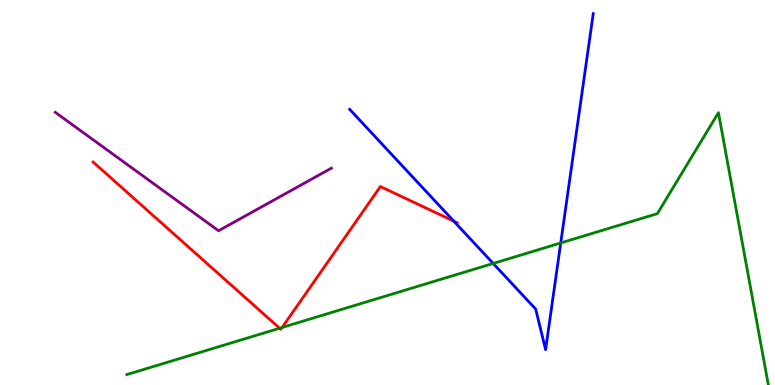[{'lines': ['blue', 'red'], 'intersections': [{'x': 5.86, 'y': 4.26}]}, {'lines': ['green', 'red'], 'intersections': [{'x': 3.61, 'y': 1.47}, {'x': 3.64, 'y': 1.49}]}, {'lines': ['purple', 'red'], 'intersections': []}, {'lines': ['blue', 'green'], 'intersections': [{'x': 6.36, 'y': 3.16}, {'x': 7.24, 'y': 3.69}]}, {'lines': ['blue', 'purple'], 'intersections': []}, {'lines': ['green', 'purple'], 'intersections': []}]